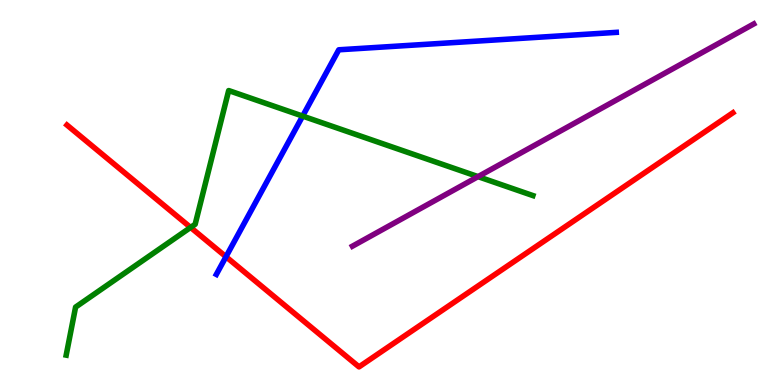[{'lines': ['blue', 'red'], 'intersections': [{'x': 2.92, 'y': 3.33}]}, {'lines': ['green', 'red'], 'intersections': [{'x': 2.46, 'y': 4.09}]}, {'lines': ['purple', 'red'], 'intersections': []}, {'lines': ['blue', 'green'], 'intersections': [{'x': 3.91, 'y': 6.98}]}, {'lines': ['blue', 'purple'], 'intersections': []}, {'lines': ['green', 'purple'], 'intersections': [{'x': 6.17, 'y': 5.41}]}]